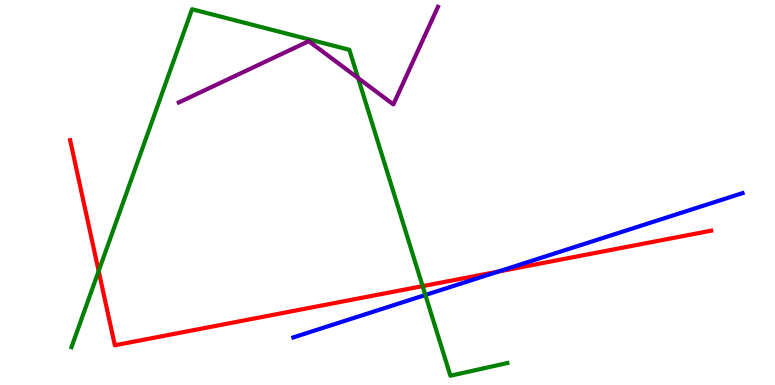[{'lines': ['blue', 'red'], 'intersections': [{'x': 6.43, 'y': 2.95}]}, {'lines': ['green', 'red'], 'intersections': [{'x': 1.27, 'y': 2.96}, {'x': 5.45, 'y': 2.57}]}, {'lines': ['purple', 'red'], 'intersections': []}, {'lines': ['blue', 'green'], 'intersections': [{'x': 5.49, 'y': 2.34}]}, {'lines': ['blue', 'purple'], 'intersections': []}, {'lines': ['green', 'purple'], 'intersections': [{'x': 4.62, 'y': 7.97}]}]